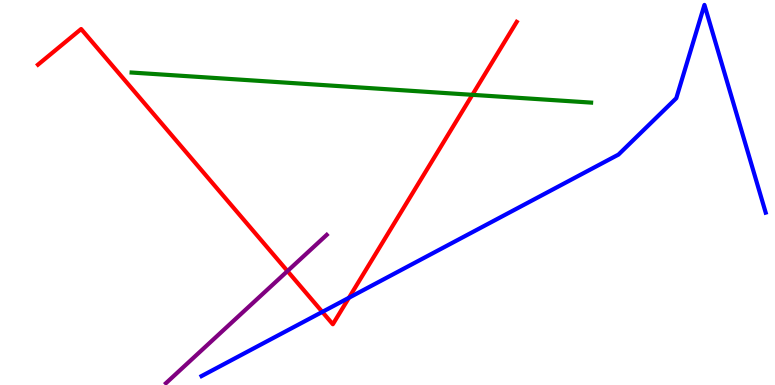[{'lines': ['blue', 'red'], 'intersections': [{'x': 4.16, 'y': 1.9}, {'x': 4.5, 'y': 2.27}]}, {'lines': ['green', 'red'], 'intersections': [{'x': 6.09, 'y': 7.54}]}, {'lines': ['purple', 'red'], 'intersections': [{'x': 3.71, 'y': 2.96}]}, {'lines': ['blue', 'green'], 'intersections': []}, {'lines': ['blue', 'purple'], 'intersections': []}, {'lines': ['green', 'purple'], 'intersections': []}]